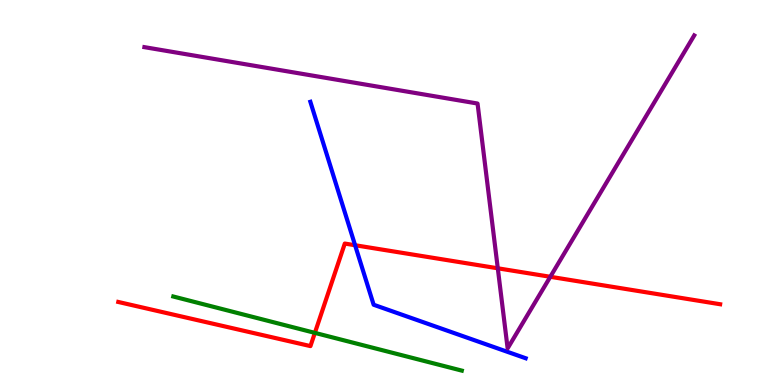[{'lines': ['blue', 'red'], 'intersections': [{'x': 4.58, 'y': 3.63}]}, {'lines': ['green', 'red'], 'intersections': [{'x': 4.06, 'y': 1.35}]}, {'lines': ['purple', 'red'], 'intersections': [{'x': 6.42, 'y': 3.03}, {'x': 7.1, 'y': 2.81}]}, {'lines': ['blue', 'green'], 'intersections': []}, {'lines': ['blue', 'purple'], 'intersections': []}, {'lines': ['green', 'purple'], 'intersections': []}]